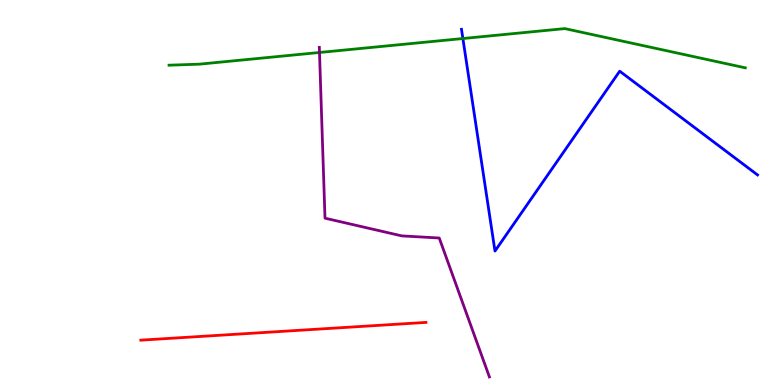[{'lines': ['blue', 'red'], 'intersections': []}, {'lines': ['green', 'red'], 'intersections': []}, {'lines': ['purple', 'red'], 'intersections': []}, {'lines': ['blue', 'green'], 'intersections': [{'x': 5.97, 'y': 9.0}]}, {'lines': ['blue', 'purple'], 'intersections': []}, {'lines': ['green', 'purple'], 'intersections': [{'x': 4.12, 'y': 8.64}]}]